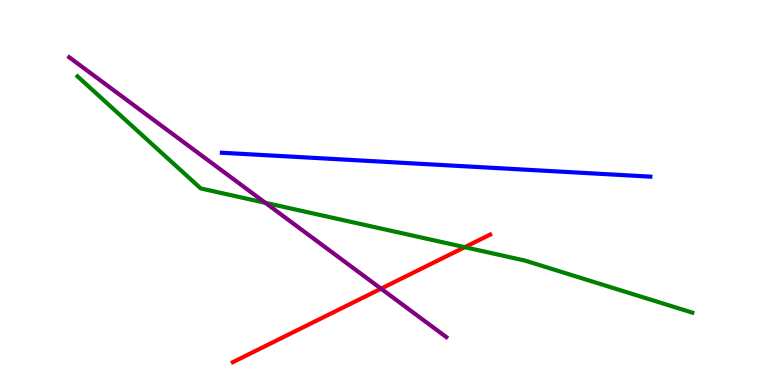[{'lines': ['blue', 'red'], 'intersections': []}, {'lines': ['green', 'red'], 'intersections': [{'x': 6.0, 'y': 3.58}]}, {'lines': ['purple', 'red'], 'intersections': [{'x': 4.92, 'y': 2.5}]}, {'lines': ['blue', 'green'], 'intersections': []}, {'lines': ['blue', 'purple'], 'intersections': []}, {'lines': ['green', 'purple'], 'intersections': [{'x': 3.42, 'y': 4.73}]}]